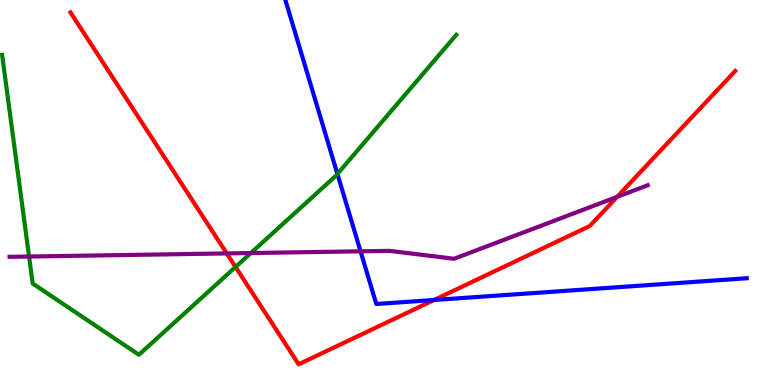[{'lines': ['blue', 'red'], 'intersections': [{'x': 5.6, 'y': 2.21}]}, {'lines': ['green', 'red'], 'intersections': [{'x': 3.04, 'y': 3.07}]}, {'lines': ['purple', 'red'], 'intersections': [{'x': 2.93, 'y': 3.42}, {'x': 7.96, 'y': 4.89}]}, {'lines': ['blue', 'green'], 'intersections': [{'x': 4.35, 'y': 5.48}]}, {'lines': ['blue', 'purple'], 'intersections': [{'x': 4.65, 'y': 3.47}]}, {'lines': ['green', 'purple'], 'intersections': [{'x': 0.375, 'y': 3.34}, {'x': 3.24, 'y': 3.43}]}]